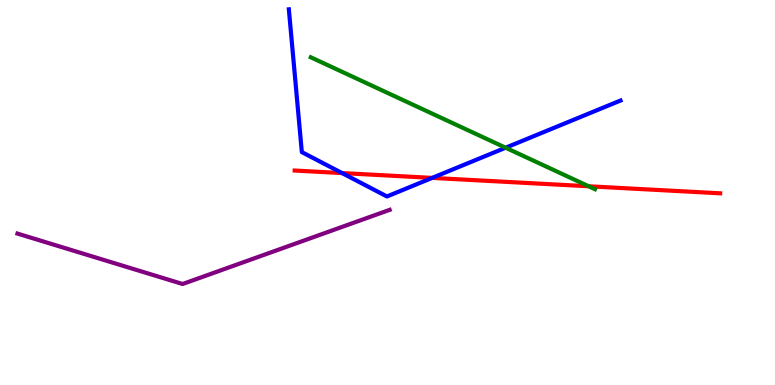[{'lines': ['blue', 'red'], 'intersections': [{'x': 4.41, 'y': 5.5}, {'x': 5.58, 'y': 5.38}]}, {'lines': ['green', 'red'], 'intersections': [{'x': 7.6, 'y': 5.16}]}, {'lines': ['purple', 'red'], 'intersections': []}, {'lines': ['blue', 'green'], 'intersections': [{'x': 6.52, 'y': 6.16}]}, {'lines': ['blue', 'purple'], 'intersections': []}, {'lines': ['green', 'purple'], 'intersections': []}]